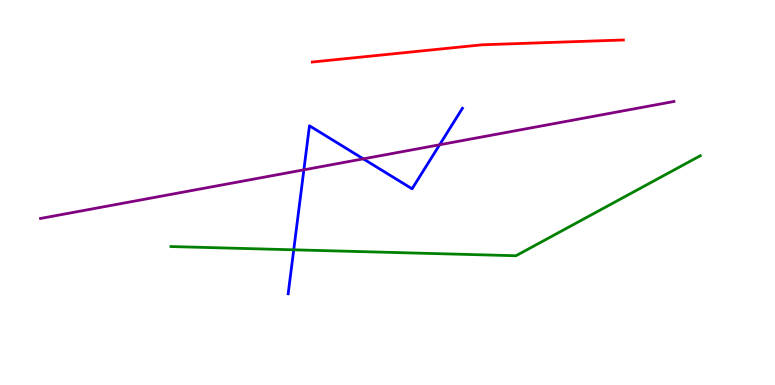[{'lines': ['blue', 'red'], 'intersections': []}, {'lines': ['green', 'red'], 'intersections': []}, {'lines': ['purple', 'red'], 'intersections': []}, {'lines': ['blue', 'green'], 'intersections': [{'x': 3.79, 'y': 3.51}]}, {'lines': ['blue', 'purple'], 'intersections': [{'x': 3.92, 'y': 5.59}, {'x': 4.69, 'y': 5.87}, {'x': 5.67, 'y': 6.24}]}, {'lines': ['green', 'purple'], 'intersections': []}]